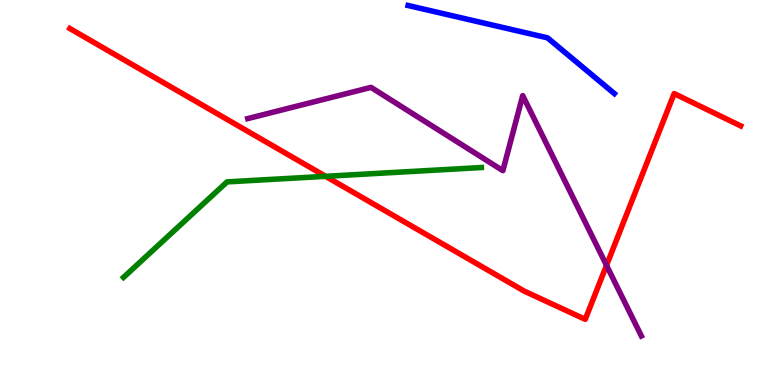[{'lines': ['blue', 'red'], 'intersections': []}, {'lines': ['green', 'red'], 'intersections': [{'x': 4.2, 'y': 5.42}]}, {'lines': ['purple', 'red'], 'intersections': [{'x': 7.83, 'y': 3.11}]}, {'lines': ['blue', 'green'], 'intersections': []}, {'lines': ['blue', 'purple'], 'intersections': []}, {'lines': ['green', 'purple'], 'intersections': []}]